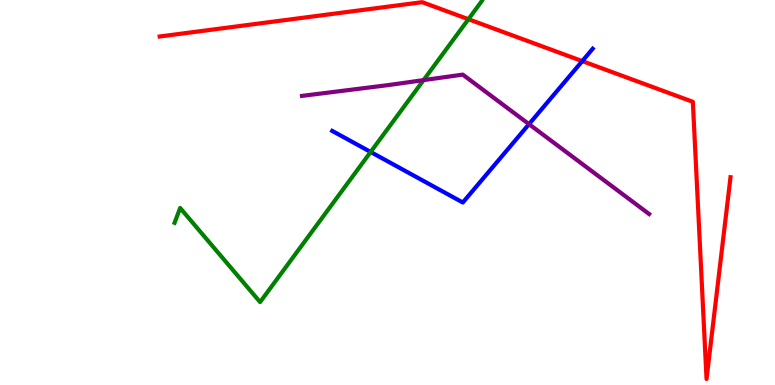[{'lines': ['blue', 'red'], 'intersections': [{'x': 7.51, 'y': 8.41}]}, {'lines': ['green', 'red'], 'intersections': [{'x': 6.04, 'y': 9.5}]}, {'lines': ['purple', 'red'], 'intersections': []}, {'lines': ['blue', 'green'], 'intersections': [{'x': 4.78, 'y': 6.05}]}, {'lines': ['blue', 'purple'], 'intersections': [{'x': 6.83, 'y': 6.78}]}, {'lines': ['green', 'purple'], 'intersections': [{'x': 5.47, 'y': 7.92}]}]